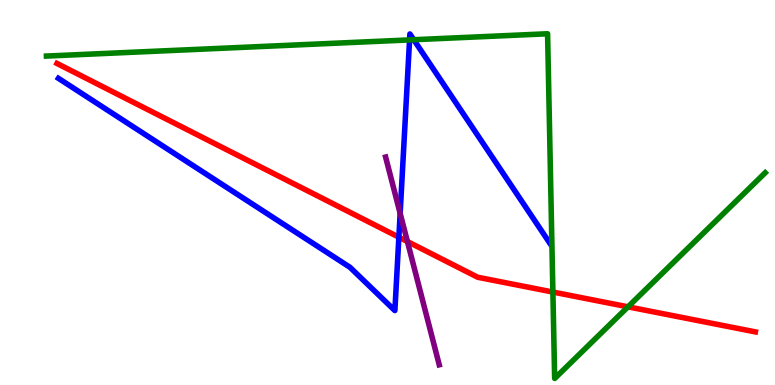[{'lines': ['blue', 'red'], 'intersections': [{'x': 5.15, 'y': 3.84}]}, {'lines': ['green', 'red'], 'intersections': [{'x': 7.13, 'y': 2.41}, {'x': 8.1, 'y': 2.03}]}, {'lines': ['purple', 'red'], 'intersections': [{'x': 5.26, 'y': 3.73}]}, {'lines': ['blue', 'green'], 'intersections': [{'x': 5.28, 'y': 8.96}, {'x': 5.34, 'y': 8.97}]}, {'lines': ['blue', 'purple'], 'intersections': [{'x': 5.16, 'y': 4.46}]}, {'lines': ['green', 'purple'], 'intersections': []}]